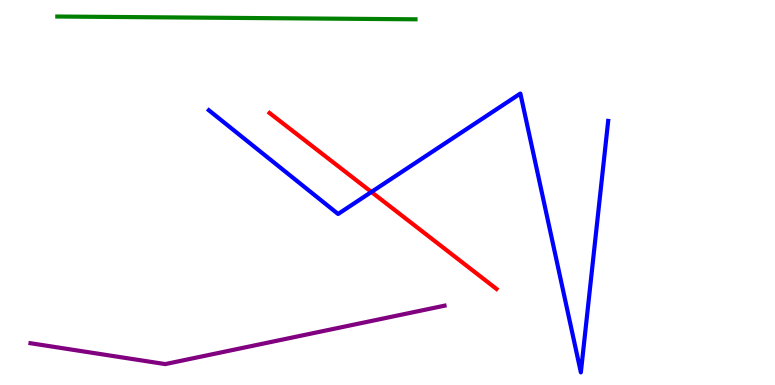[{'lines': ['blue', 'red'], 'intersections': [{'x': 4.79, 'y': 5.01}]}, {'lines': ['green', 'red'], 'intersections': []}, {'lines': ['purple', 'red'], 'intersections': []}, {'lines': ['blue', 'green'], 'intersections': []}, {'lines': ['blue', 'purple'], 'intersections': []}, {'lines': ['green', 'purple'], 'intersections': []}]